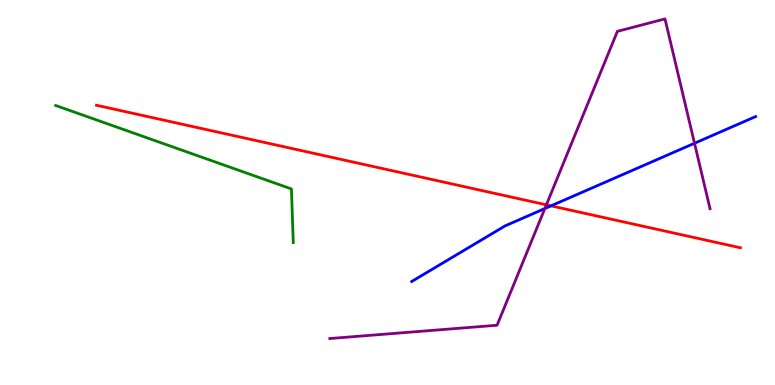[{'lines': ['blue', 'red'], 'intersections': [{'x': 7.11, 'y': 4.65}]}, {'lines': ['green', 'red'], 'intersections': []}, {'lines': ['purple', 'red'], 'intersections': [{'x': 7.05, 'y': 4.68}]}, {'lines': ['blue', 'green'], 'intersections': []}, {'lines': ['blue', 'purple'], 'intersections': [{'x': 7.03, 'y': 4.58}, {'x': 8.96, 'y': 6.28}]}, {'lines': ['green', 'purple'], 'intersections': []}]